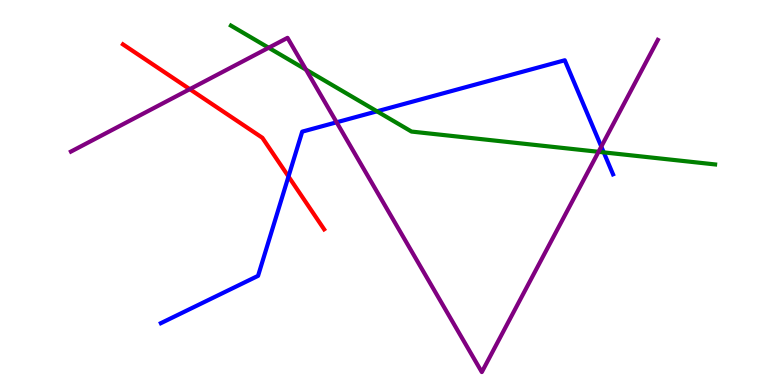[{'lines': ['blue', 'red'], 'intersections': [{'x': 3.72, 'y': 5.42}]}, {'lines': ['green', 'red'], 'intersections': []}, {'lines': ['purple', 'red'], 'intersections': [{'x': 2.45, 'y': 7.68}]}, {'lines': ['blue', 'green'], 'intersections': [{'x': 4.86, 'y': 7.11}, {'x': 7.79, 'y': 6.04}]}, {'lines': ['blue', 'purple'], 'intersections': [{'x': 4.34, 'y': 6.82}, {'x': 7.76, 'y': 6.19}]}, {'lines': ['green', 'purple'], 'intersections': [{'x': 3.47, 'y': 8.76}, {'x': 3.95, 'y': 8.19}, {'x': 7.72, 'y': 6.06}]}]